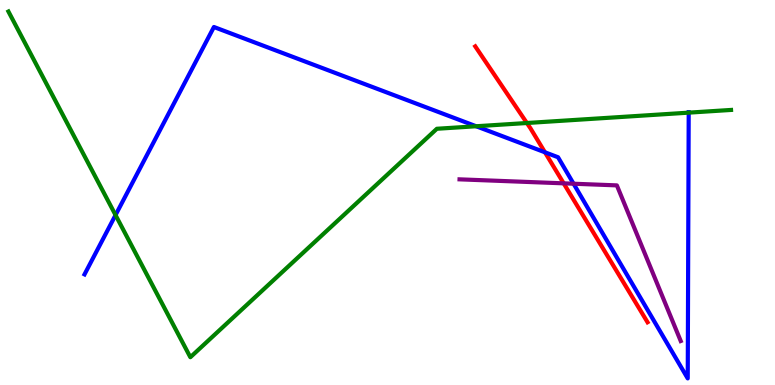[{'lines': ['blue', 'red'], 'intersections': [{'x': 7.03, 'y': 6.04}]}, {'lines': ['green', 'red'], 'intersections': [{'x': 6.8, 'y': 6.81}]}, {'lines': ['purple', 'red'], 'intersections': [{'x': 7.27, 'y': 5.24}]}, {'lines': ['blue', 'green'], 'intersections': [{'x': 1.49, 'y': 4.41}, {'x': 6.14, 'y': 6.72}, {'x': 8.89, 'y': 7.07}]}, {'lines': ['blue', 'purple'], 'intersections': [{'x': 7.4, 'y': 5.23}]}, {'lines': ['green', 'purple'], 'intersections': []}]